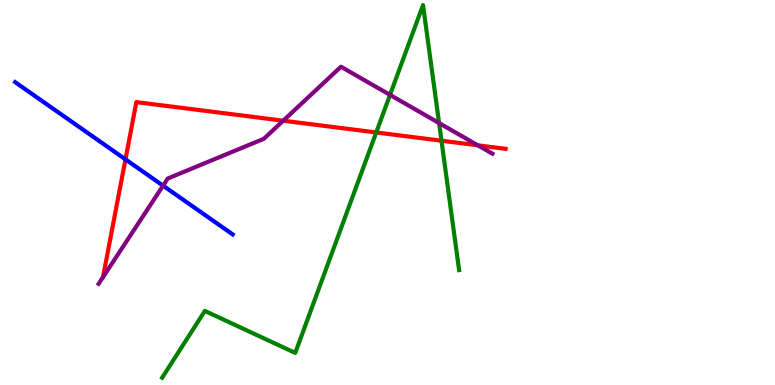[{'lines': ['blue', 'red'], 'intersections': [{'x': 1.62, 'y': 5.86}]}, {'lines': ['green', 'red'], 'intersections': [{'x': 4.85, 'y': 6.56}, {'x': 5.7, 'y': 6.34}]}, {'lines': ['purple', 'red'], 'intersections': [{'x': 3.65, 'y': 6.86}, {'x': 6.17, 'y': 6.23}]}, {'lines': ['blue', 'green'], 'intersections': []}, {'lines': ['blue', 'purple'], 'intersections': [{'x': 2.1, 'y': 5.18}]}, {'lines': ['green', 'purple'], 'intersections': [{'x': 5.03, 'y': 7.54}, {'x': 5.67, 'y': 6.8}]}]